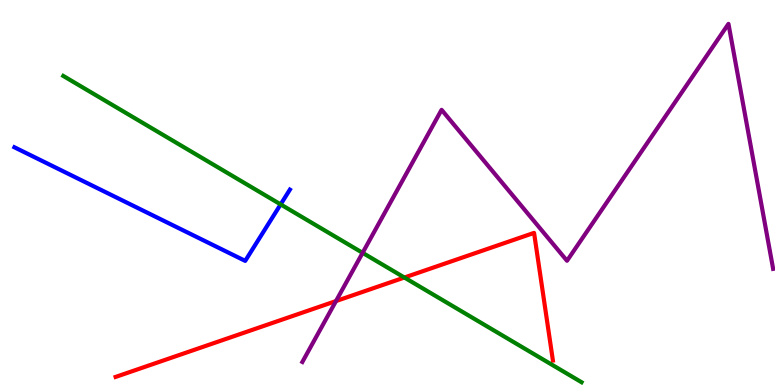[{'lines': ['blue', 'red'], 'intersections': []}, {'lines': ['green', 'red'], 'intersections': [{'x': 5.22, 'y': 2.79}]}, {'lines': ['purple', 'red'], 'intersections': [{'x': 4.34, 'y': 2.18}]}, {'lines': ['blue', 'green'], 'intersections': [{'x': 3.62, 'y': 4.69}]}, {'lines': ['blue', 'purple'], 'intersections': []}, {'lines': ['green', 'purple'], 'intersections': [{'x': 4.68, 'y': 3.43}]}]